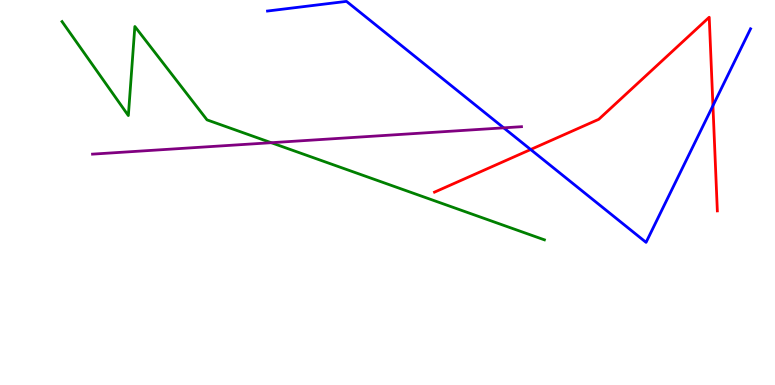[{'lines': ['blue', 'red'], 'intersections': [{'x': 6.85, 'y': 6.12}, {'x': 9.2, 'y': 7.25}]}, {'lines': ['green', 'red'], 'intersections': []}, {'lines': ['purple', 'red'], 'intersections': []}, {'lines': ['blue', 'green'], 'intersections': []}, {'lines': ['blue', 'purple'], 'intersections': [{'x': 6.5, 'y': 6.68}]}, {'lines': ['green', 'purple'], 'intersections': [{'x': 3.5, 'y': 6.29}]}]